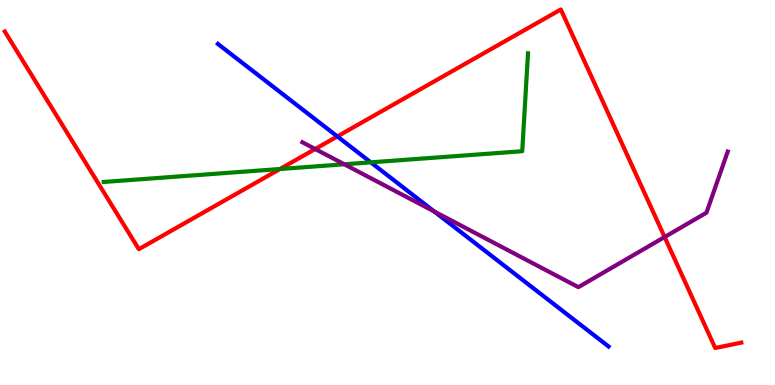[{'lines': ['blue', 'red'], 'intersections': [{'x': 4.35, 'y': 6.46}]}, {'lines': ['green', 'red'], 'intersections': [{'x': 3.61, 'y': 5.61}]}, {'lines': ['purple', 'red'], 'intersections': [{'x': 4.07, 'y': 6.13}, {'x': 8.58, 'y': 3.84}]}, {'lines': ['blue', 'green'], 'intersections': [{'x': 4.78, 'y': 5.78}]}, {'lines': ['blue', 'purple'], 'intersections': [{'x': 5.6, 'y': 4.51}]}, {'lines': ['green', 'purple'], 'intersections': [{'x': 4.44, 'y': 5.73}]}]